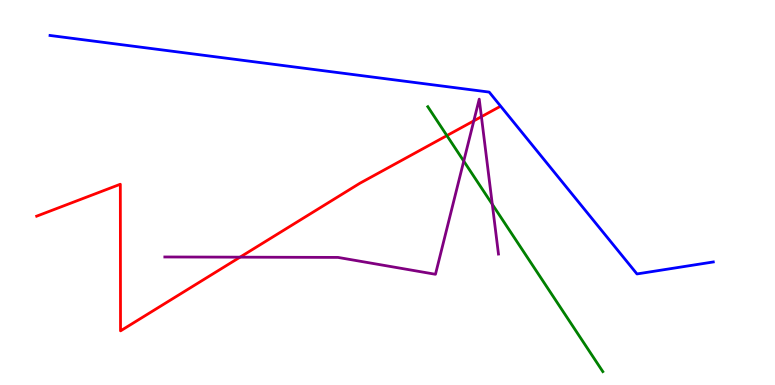[{'lines': ['blue', 'red'], 'intersections': []}, {'lines': ['green', 'red'], 'intersections': [{'x': 5.77, 'y': 6.48}]}, {'lines': ['purple', 'red'], 'intersections': [{'x': 3.1, 'y': 3.32}, {'x': 6.11, 'y': 6.86}, {'x': 6.21, 'y': 6.97}]}, {'lines': ['blue', 'green'], 'intersections': []}, {'lines': ['blue', 'purple'], 'intersections': []}, {'lines': ['green', 'purple'], 'intersections': [{'x': 5.98, 'y': 5.82}, {'x': 6.35, 'y': 4.69}]}]